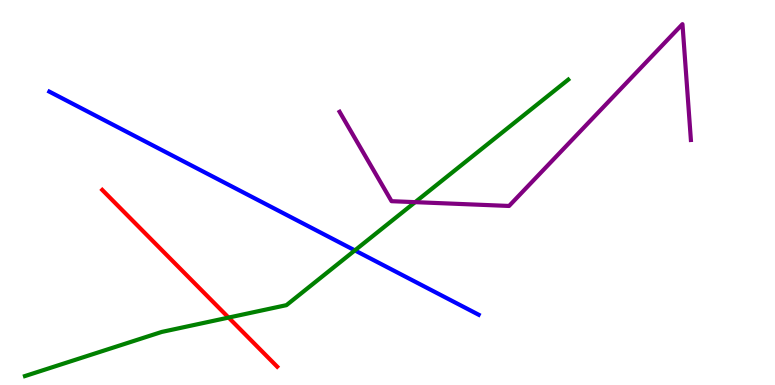[{'lines': ['blue', 'red'], 'intersections': []}, {'lines': ['green', 'red'], 'intersections': [{'x': 2.95, 'y': 1.75}]}, {'lines': ['purple', 'red'], 'intersections': []}, {'lines': ['blue', 'green'], 'intersections': [{'x': 4.58, 'y': 3.5}]}, {'lines': ['blue', 'purple'], 'intersections': []}, {'lines': ['green', 'purple'], 'intersections': [{'x': 5.36, 'y': 4.75}]}]